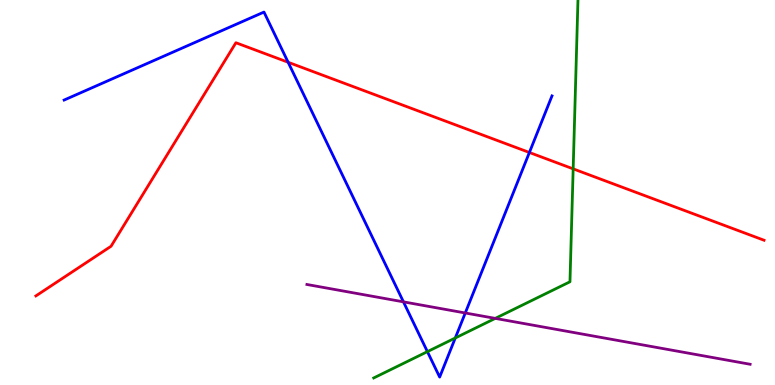[{'lines': ['blue', 'red'], 'intersections': [{'x': 3.72, 'y': 8.38}, {'x': 6.83, 'y': 6.04}]}, {'lines': ['green', 'red'], 'intersections': [{'x': 7.4, 'y': 5.61}]}, {'lines': ['purple', 'red'], 'intersections': []}, {'lines': ['blue', 'green'], 'intersections': [{'x': 5.51, 'y': 0.867}, {'x': 5.87, 'y': 1.22}]}, {'lines': ['blue', 'purple'], 'intersections': [{'x': 5.21, 'y': 2.16}, {'x': 6.0, 'y': 1.87}]}, {'lines': ['green', 'purple'], 'intersections': [{'x': 6.39, 'y': 1.73}]}]